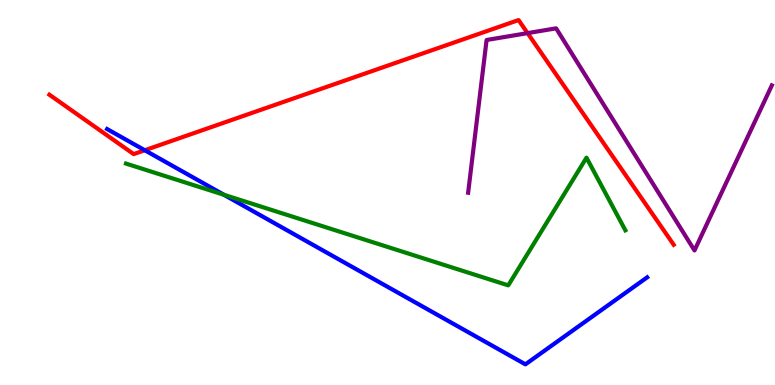[{'lines': ['blue', 'red'], 'intersections': [{'x': 1.87, 'y': 6.1}]}, {'lines': ['green', 'red'], 'intersections': []}, {'lines': ['purple', 'red'], 'intersections': [{'x': 6.81, 'y': 9.14}]}, {'lines': ['blue', 'green'], 'intersections': [{'x': 2.89, 'y': 4.94}]}, {'lines': ['blue', 'purple'], 'intersections': []}, {'lines': ['green', 'purple'], 'intersections': []}]